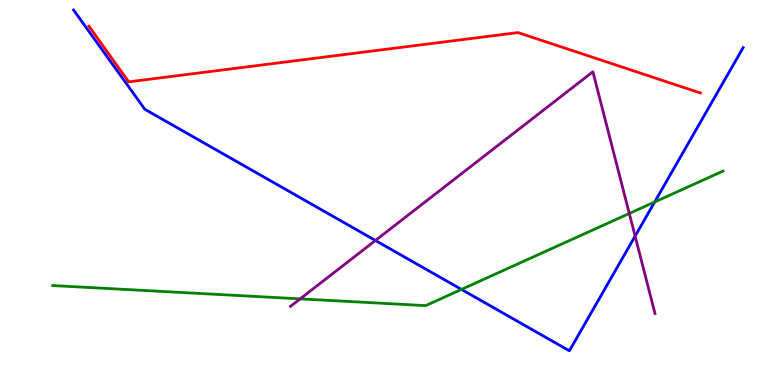[{'lines': ['blue', 'red'], 'intersections': []}, {'lines': ['green', 'red'], 'intersections': []}, {'lines': ['purple', 'red'], 'intersections': []}, {'lines': ['blue', 'green'], 'intersections': [{'x': 5.95, 'y': 2.48}, {'x': 8.45, 'y': 4.75}]}, {'lines': ['blue', 'purple'], 'intersections': [{'x': 4.84, 'y': 3.75}, {'x': 8.19, 'y': 3.87}]}, {'lines': ['green', 'purple'], 'intersections': [{'x': 3.87, 'y': 2.24}, {'x': 8.12, 'y': 4.46}]}]